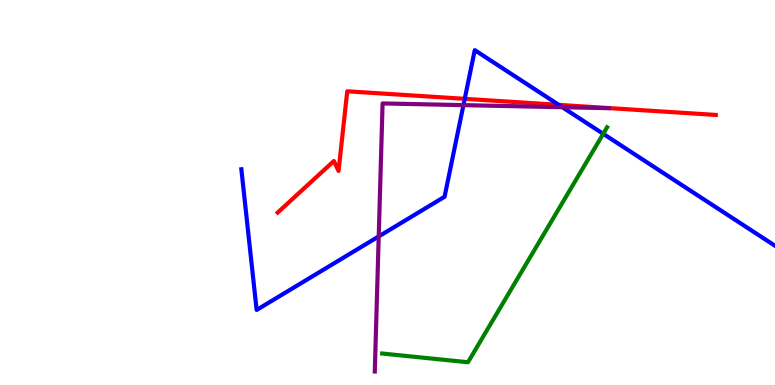[{'lines': ['blue', 'red'], 'intersections': [{'x': 6.0, 'y': 7.43}, {'x': 7.21, 'y': 7.28}]}, {'lines': ['green', 'red'], 'intersections': []}, {'lines': ['purple', 'red'], 'intersections': []}, {'lines': ['blue', 'green'], 'intersections': [{'x': 7.78, 'y': 6.52}]}, {'lines': ['blue', 'purple'], 'intersections': [{'x': 4.89, 'y': 3.86}, {'x': 5.98, 'y': 7.27}, {'x': 7.26, 'y': 7.22}]}, {'lines': ['green', 'purple'], 'intersections': []}]